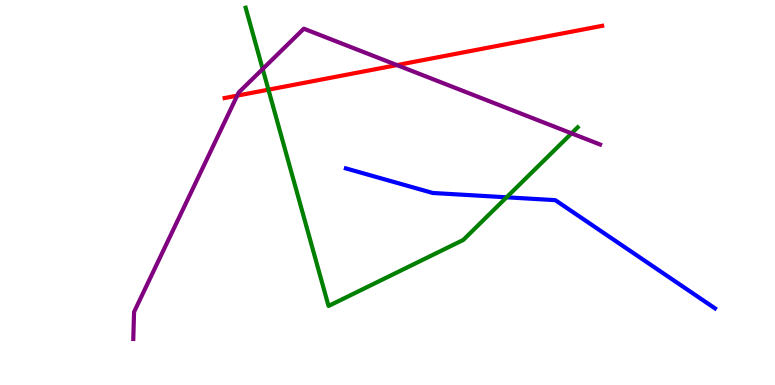[{'lines': ['blue', 'red'], 'intersections': []}, {'lines': ['green', 'red'], 'intersections': [{'x': 3.46, 'y': 7.67}]}, {'lines': ['purple', 'red'], 'intersections': [{'x': 3.06, 'y': 7.52}, {'x': 5.12, 'y': 8.31}]}, {'lines': ['blue', 'green'], 'intersections': [{'x': 6.54, 'y': 4.88}]}, {'lines': ['blue', 'purple'], 'intersections': []}, {'lines': ['green', 'purple'], 'intersections': [{'x': 3.39, 'y': 8.21}, {'x': 7.37, 'y': 6.54}]}]